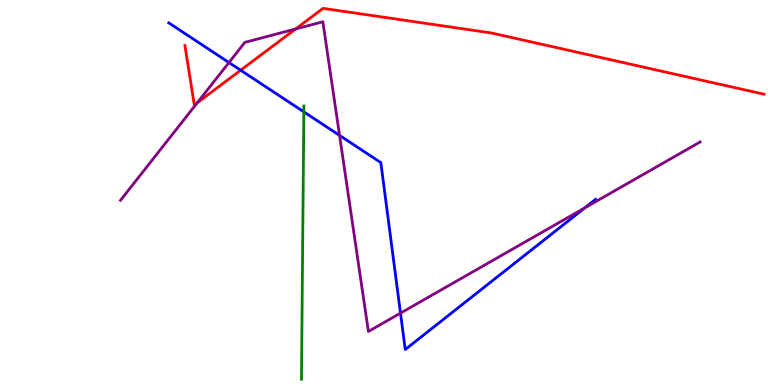[{'lines': ['blue', 'red'], 'intersections': [{'x': 3.11, 'y': 8.18}]}, {'lines': ['green', 'red'], 'intersections': []}, {'lines': ['purple', 'red'], 'intersections': [{'x': 2.55, 'y': 7.33}, {'x': 3.81, 'y': 9.25}]}, {'lines': ['blue', 'green'], 'intersections': [{'x': 3.92, 'y': 7.09}]}, {'lines': ['blue', 'purple'], 'intersections': [{'x': 2.95, 'y': 8.38}, {'x': 4.38, 'y': 6.48}, {'x': 5.17, 'y': 1.87}, {'x': 7.55, 'y': 4.6}]}, {'lines': ['green', 'purple'], 'intersections': []}]